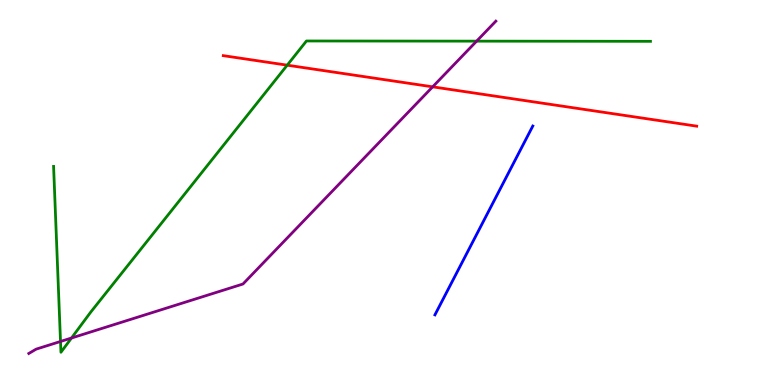[{'lines': ['blue', 'red'], 'intersections': []}, {'lines': ['green', 'red'], 'intersections': [{'x': 3.71, 'y': 8.31}]}, {'lines': ['purple', 'red'], 'intersections': [{'x': 5.58, 'y': 7.74}]}, {'lines': ['blue', 'green'], 'intersections': []}, {'lines': ['blue', 'purple'], 'intersections': []}, {'lines': ['green', 'purple'], 'intersections': [{'x': 0.781, 'y': 1.13}, {'x': 0.923, 'y': 1.22}, {'x': 6.15, 'y': 8.93}]}]